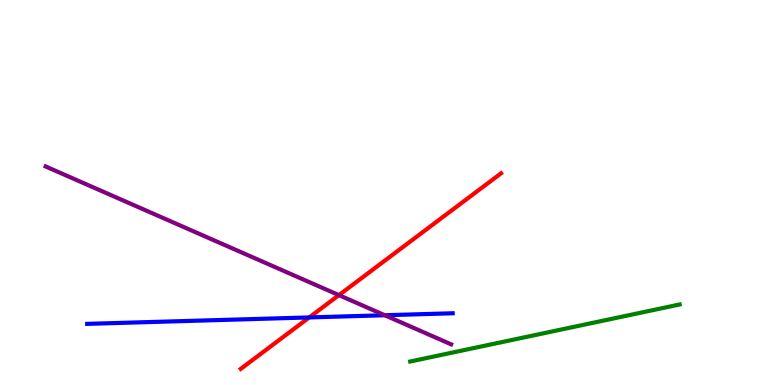[{'lines': ['blue', 'red'], 'intersections': [{'x': 3.99, 'y': 1.76}]}, {'lines': ['green', 'red'], 'intersections': []}, {'lines': ['purple', 'red'], 'intersections': [{'x': 4.37, 'y': 2.33}]}, {'lines': ['blue', 'green'], 'intersections': []}, {'lines': ['blue', 'purple'], 'intersections': [{'x': 4.97, 'y': 1.81}]}, {'lines': ['green', 'purple'], 'intersections': []}]